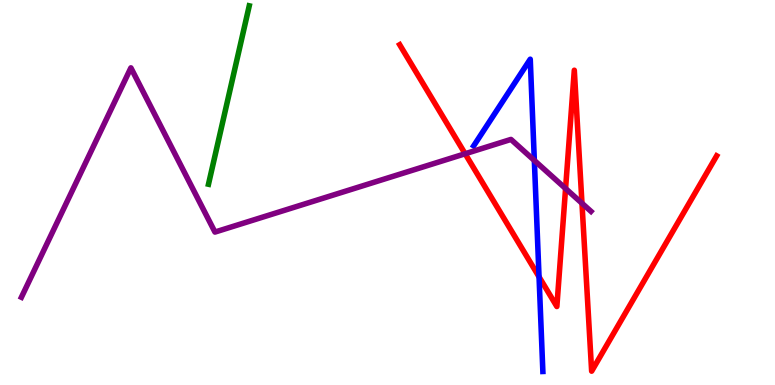[{'lines': ['blue', 'red'], 'intersections': [{'x': 6.96, 'y': 2.81}]}, {'lines': ['green', 'red'], 'intersections': []}, {'lines': ['purple', 'red'], 'intersections': [{'x': 6.0, 'y': 6.01}, {'x': 7.3, 'y': 5.1}, {'x': 7.51, 'y': 4.72}]}, {'lines': ['blue', 'green'], 'intersections': []}, {'lines': ['blue', 'purple'], 'intersections': [{'x': 6.89, 'y': 5.83}]}, {'lines': ['green', 'purple'], 'intersections': []}]